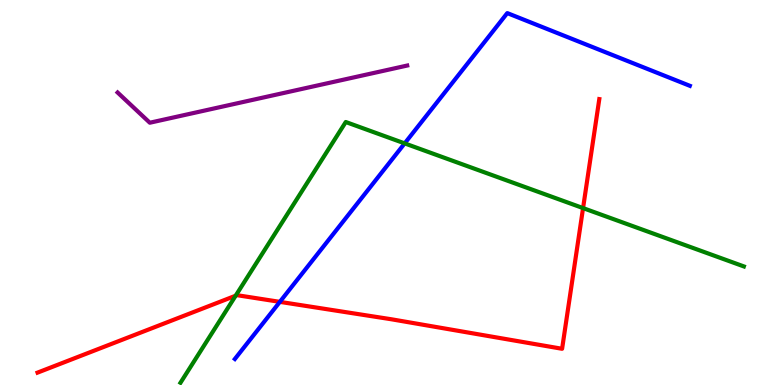[{'lines': ['blue', 'red'], 'intersections': [{'x': 3.61, 'y': 2.16}]}, {'lines': ['green', 'red'], 'intersections': [{'x': 3.04, 'y': 2.32}, {'x': 7.52, 'y': 4.59}]}, {'lines': ['purple', 'red'], 'intersections': []}, {'lines': ['blue', 'green'], 'intersections': [{'x': 5.22, 'y': 6.28}]}, {'lines': ['blue', 'purple'], 'intersections': []}, {'lines': ['green', 'purple'], 'intersections': []}]